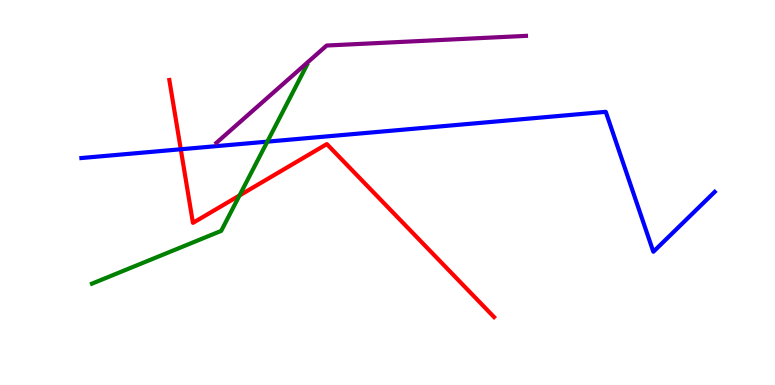[{'lines': ['blue', 'red'], 'intersections': [{'x': 2.33, 'y': 6.12}]}, {'lines': ['green', 'red'], 'intersections': [{'x': 3.09, 'y': 4.92}]}, {'lines': ['purple', 'red'], 'intersections': []}, {'lines': ['blue', 'green'], 'intersections': [{'x': 3.45, 'y': 6.32}]}, {'lines': ['blue', 'purple'], 'intersections': []}, {'lines': ['green', 'purple'], 'intersections': []}]